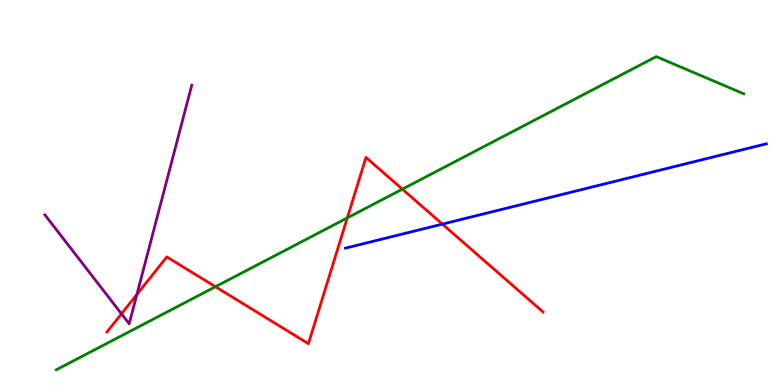[{'lines': ['blue', 'red'], 'intersections': [{'x': 5.71, 'y': 4.18}]}, {'lines': ['green', 'red'], 'intersections': [{'x': 2.78, 'y': 2.55}, {'x': 4.48, 'y': 4.34}, {'x': 5.19, 'y': 5.09}]}, {'lines': ['purple', 'red'], 'intersections': [{'x': 1.57, 'y': 1.85}, {'x': 1.77, 'y': 2.35}]}, {'lines': ['blue', 'green'], 'intersections': []}, {'lines': ['blue', 'purple'], 'intersections': []}, {'lines': ['green', 'purple'], 'intersections': []}]